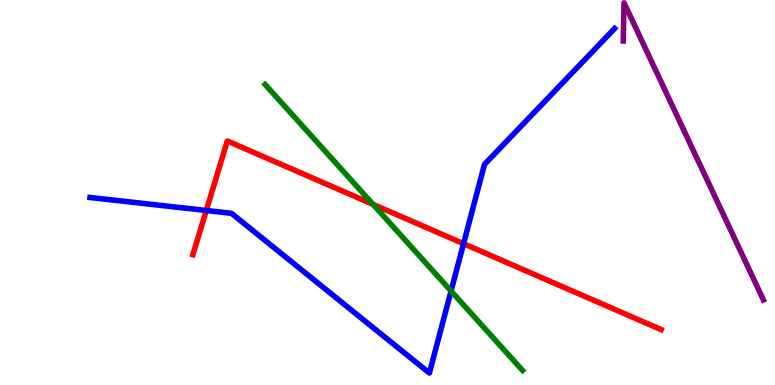[{'lines': ['blue', 'red'], 'intersections': [{'x': 2.66, 'y': 4.53}, {'x': 5.98, 'y': 3.67}]}, {'lines': ['green', 'red'], 'intersections': [{'x': 4.81, 'y': 4.69}]}, {'lines': ['purple', 'red'], 'intersections': []}, {'lines': ['blue', 'green'], 'intersections': [{'x': 5.82, 'y': 2.44}]}, {'lines': ['blue', 'purple'], 'intersections': []}, {'lines': ['green', 'purple'], 'intersections': []}]